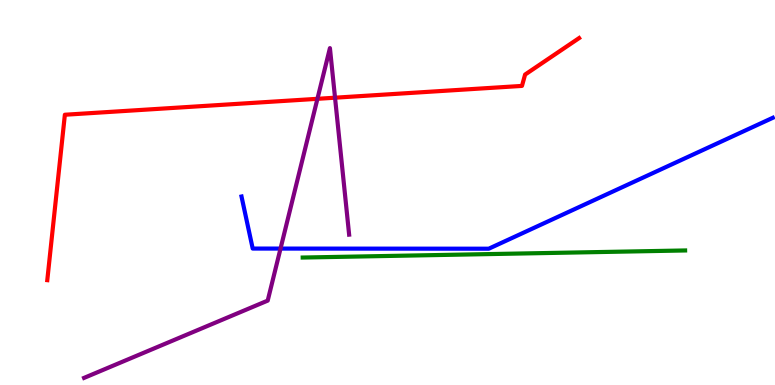[{'lines': ['blue', 'red'], 'intersections': []}, {'lines': ['green', 'red'], 'intersections': []}, {'lines': ['purple', 'red'], 'intersections': [{'x': 4.1, 'y': 7.43}, {'x': 4.32, 'y': 7.46}]}, {'lines': ['blue', 'green'], 'intersections': []}, {'lines': ['blue', 'purple'], 'intersections': [{'x': 3.62, 'y': 3.54}]}, {'lines': ['green', 'purple'], 'intersections': []}]